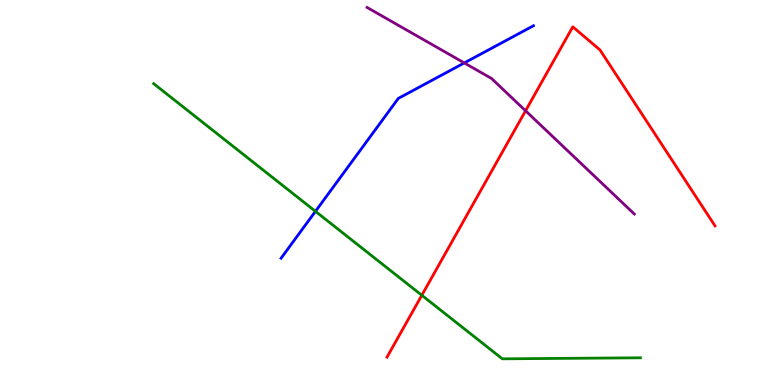[{'lines': ['blue', 'red'], 'intersections': []}, {'lines': ['green', 'red'], 'intersections': [{'x': 5.44, 'y': 2.33}]}, {'lines': ['purple', 'red'], 'intersections': [{'x': 6.78, 'y': 7.12}]}, {'lines': ['blue', 'green'], 'intersections': [{'x': 4.07, 'y': 4.51}]}, {'lines': ['blue', 'purple'], 'intersections': [{'x': 5.99, 'y': 8.37}]}, {'lines': ['green', 'purple'], 'intersections': []}]